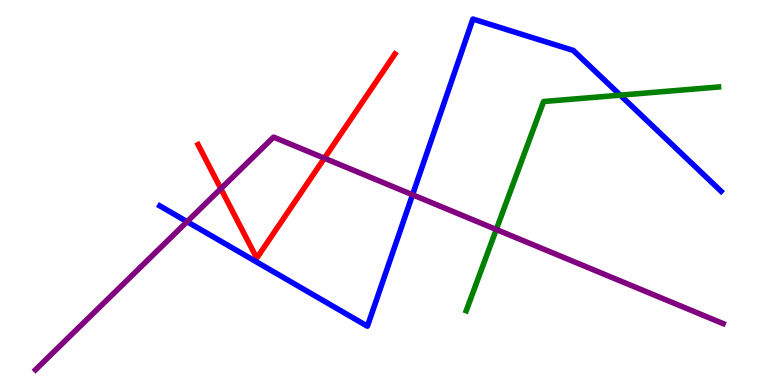[{'lines': ['blue', 'red'], 'intersections': []}, {'lines': ['green', 'red'], 'intersections': []}, {'lines': ['purple', 'red'], 'intersections': [{'x': 2.85, 'y': 5.1}, {'x': 4.19, 'y': 5.89}]}, {'lines': ['blue', 'green'], 'intersections': [{'x': 8.0, 'y': 7.53}]}, {'lines': ['blue', 'purple'], 'intersections': [{'x': 2.41, 'y': 4.24}, {'x': 5.32, 'y': 4.94}]}, {'lines': ['green', 'purple'], 'intersections': [{'x': 6.4, 'y': 4.04}]}]